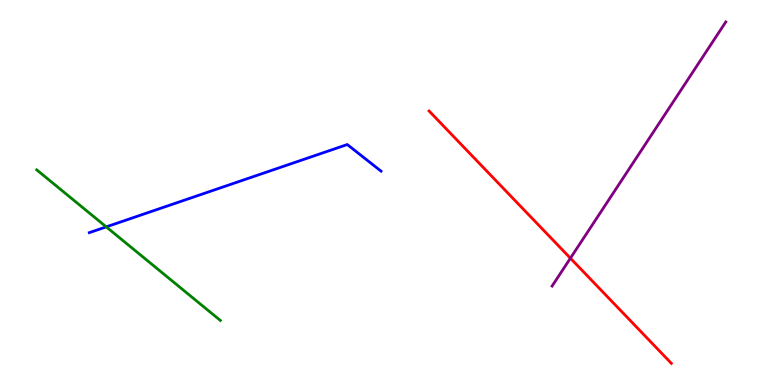[{'lines': ['blue', 'red'], 'intersections': []}, {'lines': ['green', 'red'], 'intersections': []}, {'lines': ['purple', 'red'], 'intersections': [{'x': 7.36, 'y': 3.29}]}, {'lines': ['blue', 'green'], 'intersections': [{'x': 1.37, 'y': 4.11}]}, {'lines': ['blue', 'purple'], 'intersections': []}, {'lines': ['green', 'purple'], 'intersections': []}]